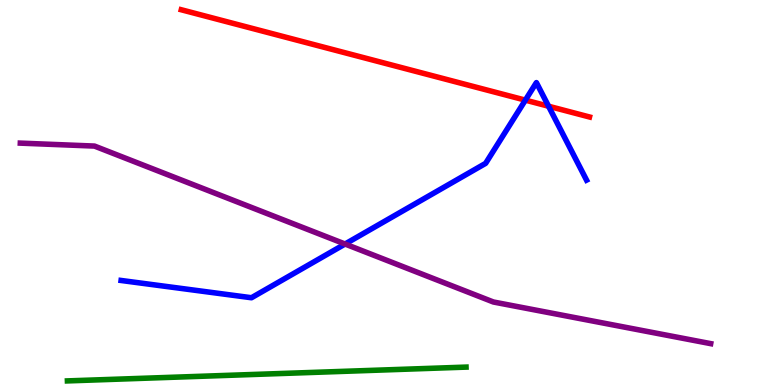[{'lines': ['blue', 'red'], 'intersections': [{'x': 6.78, 'y': 7.4}, {'x': 7.08, 'y': 7.24}]}, {'lines': ['green', 'red'], 'intersections': []}, {'lines': ['purple', 'red'], 'intersections': []}, {'lines': ['blue', 'green'], 'intersections': []}, {'lines': ['blue', 'purple'], 'intersections': [{'x': 4.45, 'y': 3.66}]}, {'lines': ['green', 'purple'], 'intersections': []}]